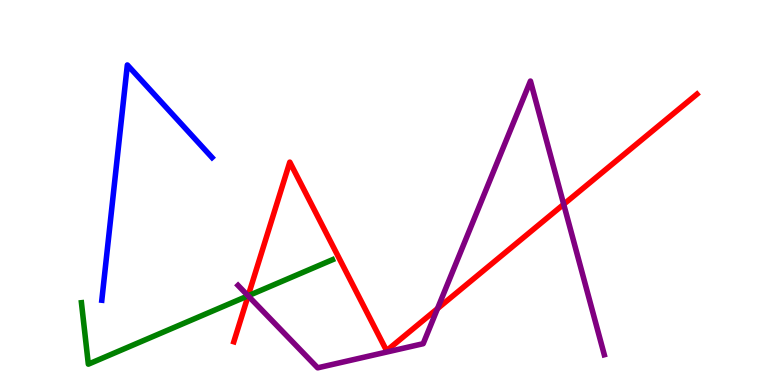[{'lines': ['blue', 'red'], 'intersections': []}, {'lines': ['green', 'red'], 'intersections': [{'x': 3.2, 'y': 2.32}]}, {'lines': ['purple', 'red'], 'intersections': [{'x': 3.2, 'y': 2.32}, {'x': 5.65, 'y': 1.98}, {'x': 7.27, 'y': 4.69}]}, {'lines': ['blue', 'green'], 'intersections': []}, {'lines': ['blue', 'purple'], 'intersections': []}, {'lines': ['green', 'purple'], 'intersections': [{'x': 3.2, 'y': 2.32}]}]